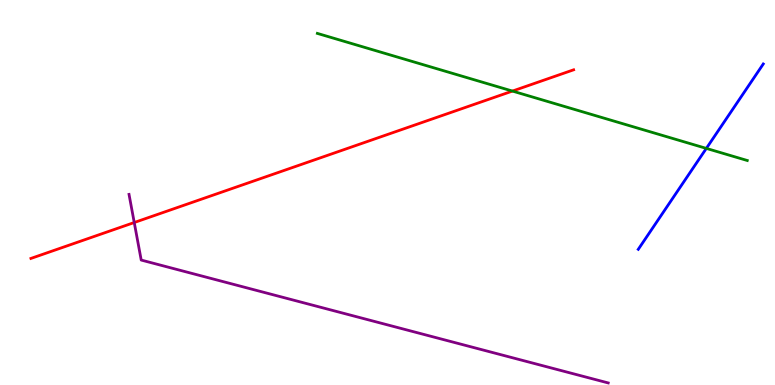[{'lines': ['blue', 'red'], 'intersections': []}, {'lines': ['green', 'red'], 'intersections': [{'x': 6.61, 'y': 7.63}]}, {'lines': ['purple', 'red'], 'intersections': [{'x': 1.73, 'y': 4.22}]}, {'lines': ['blue', 'green'], 'intersections': [{'x': 9.11, 'y': 6.15}]}, {'lines': ['blue', 'purple'], 'intersections': []}, {'lines': ['green', 'purple'], 'intersections': []}]